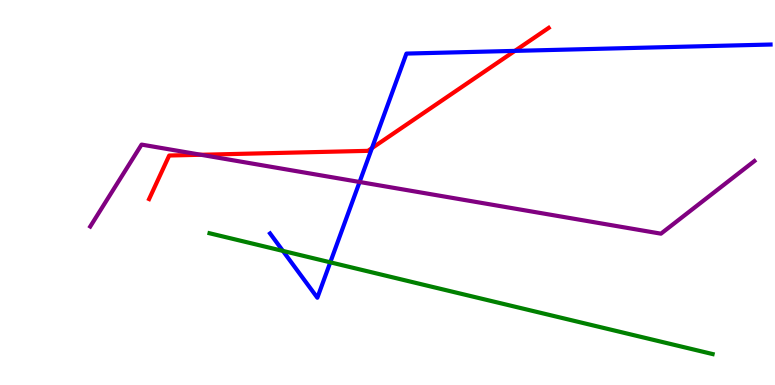[{'lines': ['blue', 'red'], 'intersections': [{'x': 4.8, 'y': 6.15}, {'x': 6.64, 'y': 8.68}]}, {'lines': ['green', 'red'], 'intersections': []}, {'lines': ['purple', 'red'], 'intersections': [{'x': 2.59, 'y': 5.98}]}, {'lines': ['blue', 'green'], 'intersections': [{'x': 3.65, 'y': 3.48}, {'x': 4.26, 'y': 3.19}]}, {'lines': ['blue', 'purple'], 'intersections': [{'x': 4.64, 'y': 5.27}]}, {'lines': ['green', 'purple'], 'intersections': []}]